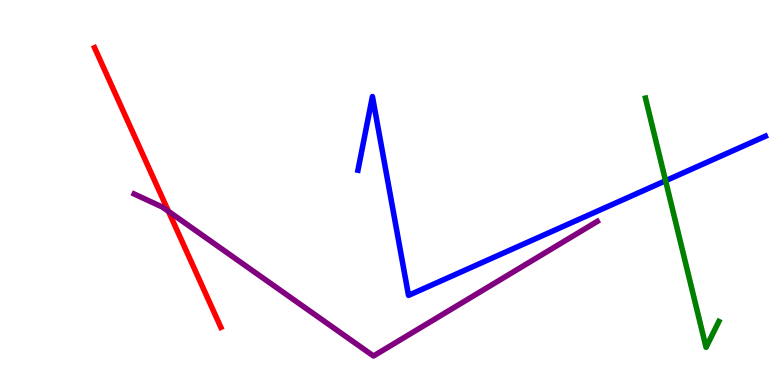[{'lines': ['blue', 'red'], 'intersections': []}, {'lines': ['green', 'red'], 'intersections': []}, {'lines': ['purple', 'red'], 'intersections': [{'x': 2.17, 'y': 4.51}]}, {'lines': ['blue', 'green'], 'intersections': [{'x': 8.59, 'y': 5.31}]}, {'lines': ['blue', 'purple'], 'intersections': []}, {'lines': ['green', 'purple'], 'intersections': []}]